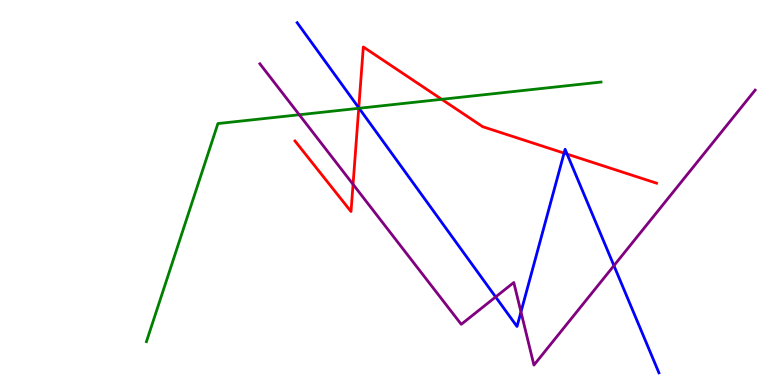[{'lines': ['blue', 'red'], 'intersections': [{'x': 4.63, 'y': 7.2}, {'x': 7.28, 'y': 6.02}, {'x': 7.32, 'y': 6.0}]}, {'lines': ['green', 'red'], 'intersections': [{'x': 4.63, 'y': 7.19}, {'x': 5.7, 'y': 7.42}]}, {'lines': ['purple', 'red'], 'intersections': [{'x': 4.56, 'y': 5.21}]}, {'lines': ['blue', 'green'], 'intersections': [{'x': 4.63, 'y': 7.19}]}, {'lines': ['blue', 'purple'], 'intersections': [{'x': 6.4, 'y': 2.29}, {'x': 6.72, 'y': 1.9}, {'x': 7.92, 'y': 3.1}]}, {'lines': ['green', 'purple'], 'intersections': [{'x': 3.86, 'y': 7.02}]}]